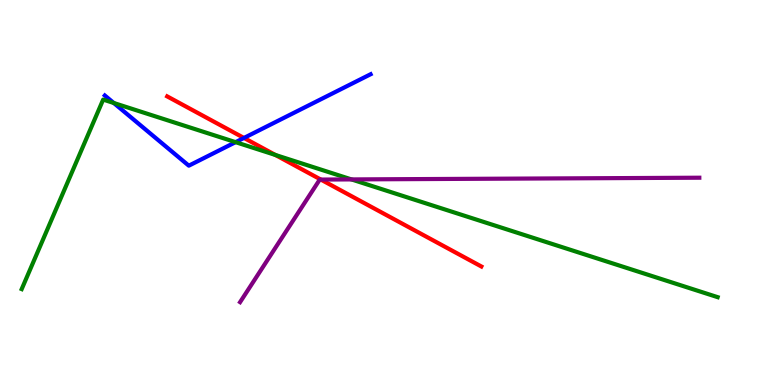[{'lines': ['blue', 'red'], 'intersections': [{'x': 3.15, 'y': 6.42}]}, {'lines': ['green', 'red'], 'intersections': [{'x': 3.55, 'y': 5.98}]}, {'lines': ['purple', 'red'], 'intersections': [{'x': 4.14, 'y': 5.34}]}, {'lines': ['blue', 'green'], 'intersections': [{'x': 1.47, 'y': 7.32}, {'x': 3.04, 'y': 6.31}]}, {'lines': ['blue', 'purple'], 'intersections': []}, {'lines': ['green', 'purple'], 'intersections': [{'x': 4.53, 'y': 5.34}]}]